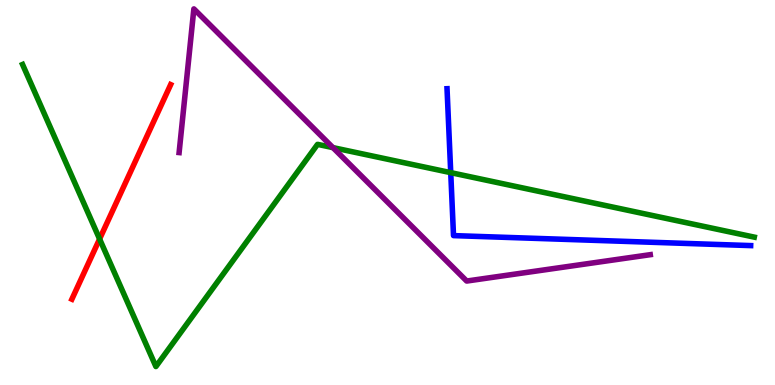[{'lines': ['blue', 'red'], 'intersections': []}, {'lines': ['green', 'red'], 'intersections': [{'x': 1.29, 'y': 3.79}]}, {'lines': ['purple', 'red'], 'intersections': []}, {'lines': ['blue', 'green'], 'intersections': [{'x': 5.82, 'y': 5.52}]}, {'lines': ['blue', 'purple'], 'intersections': []}, {'lines': ['green', 'purple'], 'intersections': [{'x': 4.3, 'y': 6.17}]}]